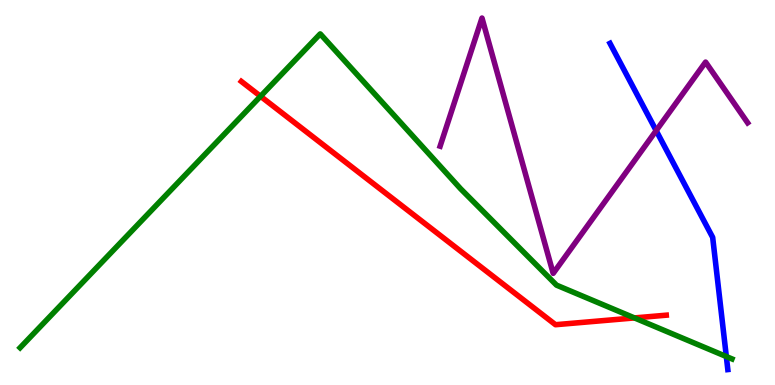[{'lines': ['blue', 'red'], 'intersections': []}, {'lines': ['green', 'red'], 'intersections': [{'x': 3.36, 'y': 7.5}, {'x': 8.19, 'y': 1.74}]}, {'lines': ['purple', 'red'], 'intersections': []}, {'lines': ['blue', 'green'], 'intersections': [{'x': 9.37, 'y': 0.739}]}, {'lines': ['blue', 'purple'], 'intersections': [{'x': 8.47, 'y': 6.61}]}, {'lines': ['green', 'purple'], 'intersections': []}]